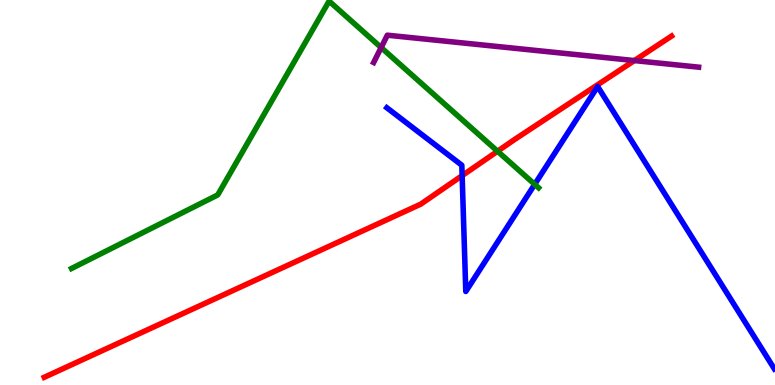[{'lines': ['blue', 'red'], 'intersections': [{'x': 5.96, 'y': 5.44}]}, {'lines': ['green', 'red'], 'intersections': [{'x': 6.42, 'y': 6.07}]}, {'lines': ['purple', 'red'], 'intersections': [{'x': 8.19, 'y': 8.43}]}, {'lines': ['blue', 'green'], 'intersections': [{'x': 6.9, 'y': 5.21}]}, {'lines': ['blue', 'purple'], 'intersections': []}, {'lines': ['green', 'purple'], 'intersections': [{'x': 4.92, 'y': 8.77}]}]